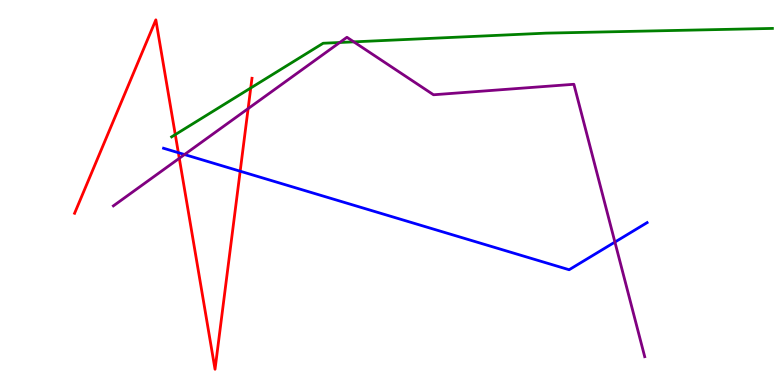[{'lines': ['blue', 'red'], 'intersections': [{'x': 2.3, 'y': 6.03}, {'x': 3.1, 'y': 5.55}]}, {'lines': ['green', 'red'], 'intersections': [{'x': 2.26, 'y': 6.5}, {'x': 3.24, 'y': 7.71}]}, {'lines': ['purple', 'red'], 'intersections': [{'x': 2.31, 'y': 5.89}, {'x': 3.2, 'y': 7.18}]}, {'lines': ['blue', 'green'], 'intersections': []}, {'lines': ['blue', 'purple'], 'intersections': [{'x': 2.38, 'y': 5.99}, {'x': 7.93, 'y': 3.71}]}, {'lines': ['green', 'purple'], 'intersections': [{'x': 4.38, 'y': 8.9}, {'x': 4.57, 'y': 8.91}]}]